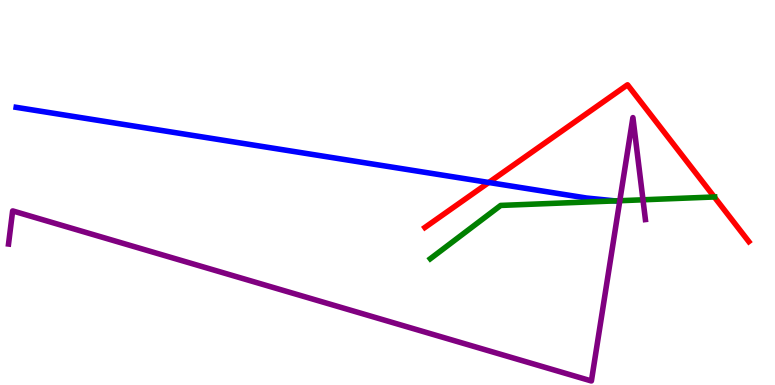[{'lines': ['blue', 'red'], 'intersections': [{'x': 6.31, 'y': 5.26}]}, {'lines': ['green', 'red'], 'intersections': [{'x': 9.22, 'y': 4.88}]}, {'lines': ['purple', 'red'], 'intersections': []}, {'lines': ['blue', 'green'], 'intersections': [{'x': 7.94, 'y': 4.78}]}, {'lines': ['blue', 'purple'], 'intersections': []}, {'lines': ['green', 'purple'], 'intersections': [{'x': 8.0, 'y': 4.79}, {'x': 8.3, 'y': 4.81}]}]